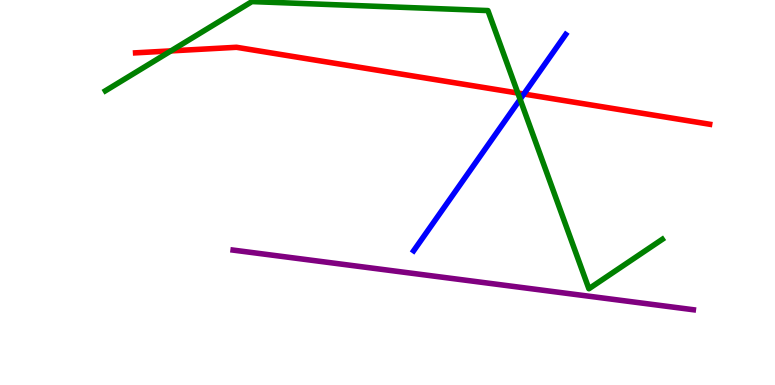[{'lines': ['blue', 'red'], 'intersections': [{'x': 6.76, 'y': 7.56}]}, {'lines': ['green', 'red'], 'intersections': [{'x': 2.21, 'y': 8.68}, {'x': 6.68, 'y': 7.58}]}, {'lines': ['purple', 'red'], 'intersections': []}, {'lines': ['blue', 'green'], 'intersections': [{'x': 6.71, 'y': 7.42}]}, {'lines': ['blue', 'purple'], 'intersections': []}, {'lines': ['green', 'purple'], 'intersections': []}]